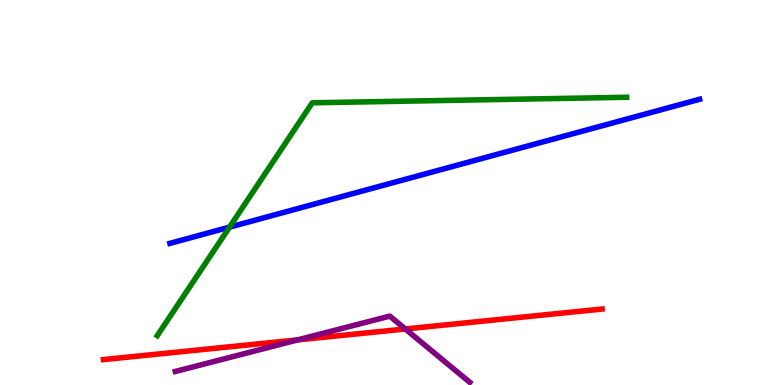[{'lines': ['blue', 'red'], 'intersections': []}, {'lines': ['green', 'red'], 'intersections': []}, {'lines': ['purple', 'red'], 'intersections': [{'x': 3.84, 'y': 1.17}, {'x': 5.23, 'y': 1.46}]}, {'lines': ['blue', 'green'], 'intersections': [{'x': 2.96, 'y': 4.1}]}, {'lines': ['blue', 'purple'], 'intersections': []}, {'lines': ['green', 'purple'], 'intersections': []}]